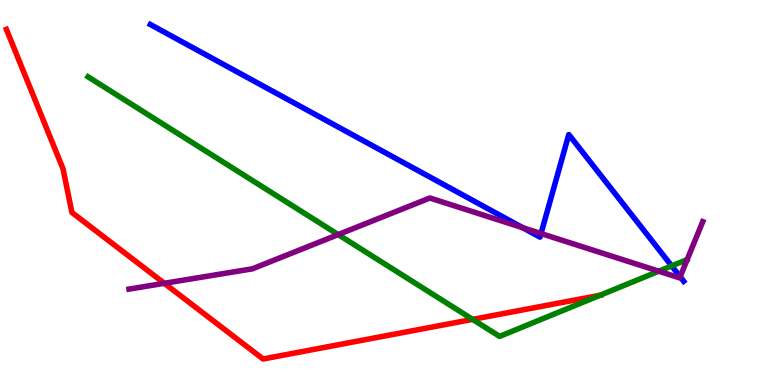[{'lines': ['blue', 'red'], 'intersections': []}, {'lines': ['green', 'red'], 'intersections': [{'x': 6.1, 'y': 1.7}, {'x': 7.74, 'y': 2.33}]}, {'lines': ['purple', 'red'], 'intersections': [{'x': 2.12, 'y': 2.64}]}, {'lines': ['blue', 'green'], 'intersections': [{'x': 8.67, 'y': 3.09}]}, {'lines': ['blue', 'purple'], 'intersections': [{'x': 6.75, 'y': 4.09}, {'x': 6.98, 'y': 3.93}, {'x': 8.78, 'y': 2.81}]}, {'lines': ['green', 'purple'], 'intersections': [{'x': 4.36, 'y': 3.91}, {'x': 8.5, 'y': 2.96}]}]